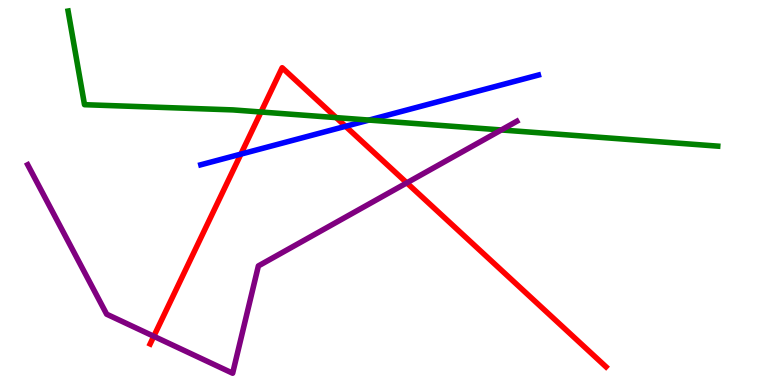[{'lines': ['blue', 'red'], 'intersections': [{'x': 3.11, 'y': 6.0}, {'x': 4.46, 'y': 6.72}]}, {'lines': ['green', 'red'], 'intersections': [{'x': 3.37, 'y': 7.09}, {'x': 4.34, 'y': 6.94}]}, {'lines': ['purple', 'red'], 'intersections': [{'x': 1.98, 'y': 1.27}, {'x': 5.25, 'y': 5.25}]}, {'lines': ['blue', 'green'], 'intersections': [{'x': 4.76, 'y': 6.88}]}, {'lines': ['blue', 'purple'], 'intersections': []}, {'lines': ['green', 'purple'], 'intersections': [{'x': 6.47, 'y': 6.62}]}]